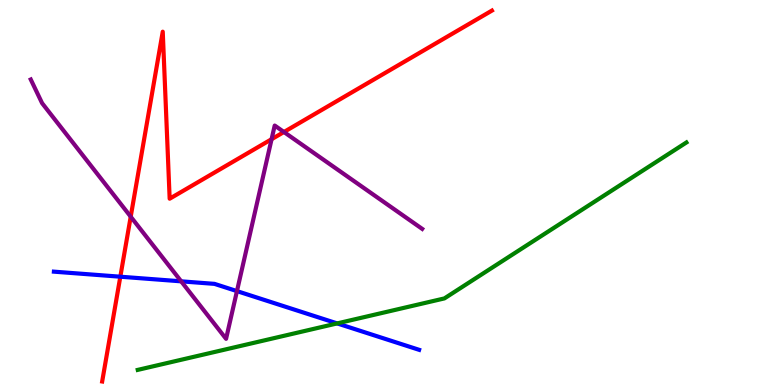[{'lines': ['blue', 'red'], 'intersections': [{'x': 1.55, 'y': 2.81}]}, {'lines': ['green', 'red'], 'intersections': []}, {'lines': ['purple', 'red'], 'intersections': [{'x': 1.69, 'y': 4.37}, {'x': 3.5, 'y': 6.38}, {'x': 3.66, 'y': 6.57}]}, {'lines': ['blue', 'green'], 'intersections': [{'x': 4.35, 'y': 1.6}]}, {'lines': ['blue', 'purple'], 'intersections': [{'x': 2.34, 'y': 2.69}, {'x': 3.06, 'y': 2.44}]}, {'lines': ['green', 'purple'], 'intersections': []}]